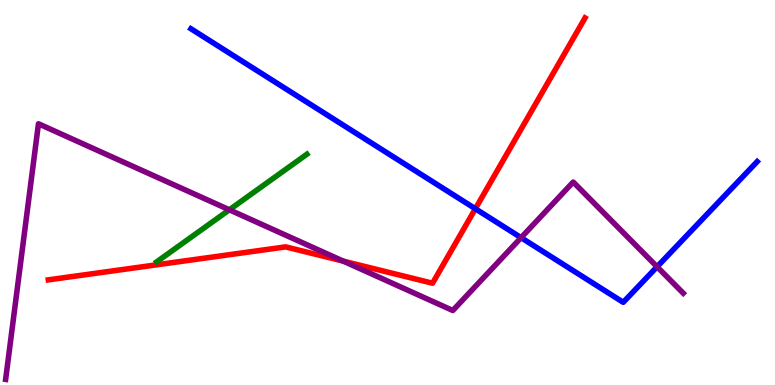[{'lines': ['blue', 'red'], 'intersections': [{'x': 6.13, 'y': 4.58}]}, {'lines': ['green', 'red'], 'intersections': []}, {'lines': ['purple', 'red'], 'intersections': [{'x': 4.43, 'y': 3.22}]}, {'lines': ['blue', 'green'], 'intersections': []}, {'lines': ['blue', 'purple'], 'intersections': [{'x': 6.72, 'y': 3.83}, {'x': 8.48, 'y': 3.07}]}, {'lines': ['green', 'purple'], 'intersections': [{'x': 2.96, 'y': 4.55}]}]